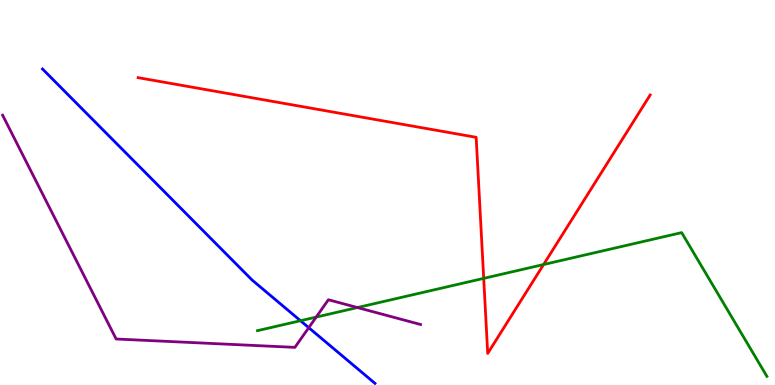[{'lines': ['blue', 'red'], 'intersections': []}, {'lines': ['green', 'red'], 'intersections': [{'x': 6.24, 'y': 2.77}, {'x': 7.01, 'y': 3.13}]}, {'lines': ['purple', 'red'], 'intersections': []}, {'lines': ['blue', 'green'], 'intersections': [{'x': 3.88, 'y': 1.67}]}, {'lines': ['blue', 'purple'], 'intersections': [{'x': 3.98, 'y': 1.49}]}, {'lines': ['green', 'purple'], 'intersections': [{'x': 4.08, 'y': 1.76}, {'x': 4.61, 'y': 2.01}]}]